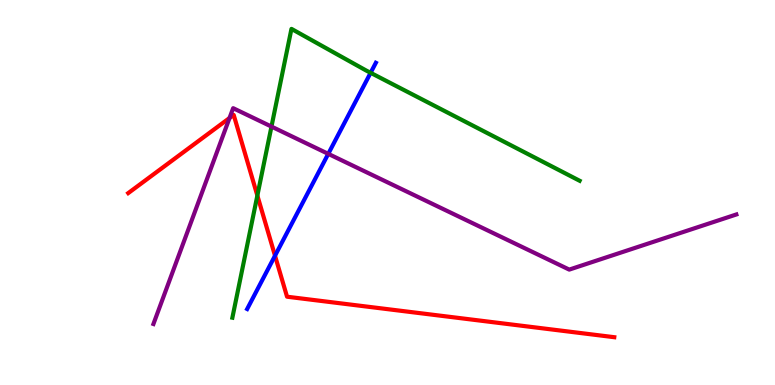[{'lines': ['blue', 'red'], 'intersections': [{'x': 3.55, 'y': 3.36}]}, {'lines': ['green', 'red'], 'intersections': [{'x': 3.32, 'y': 4.92}]}, {'lines': ['purple', 'red'], 'intersections': [{'x': 2.96, 'y': 6.94}]}, {'lines': ['blue', 'green'], 'intersections': [{'x': 4.78, 'y': 8.11}]}, {'lines': ['blue', 'purple'], 'intersections': [{'x': 4.24, 'y': 6.0}]}, {'lines': ['green', 'purple'], 'intersections': [{'x': 3.5, 'y': 6.71}]}]